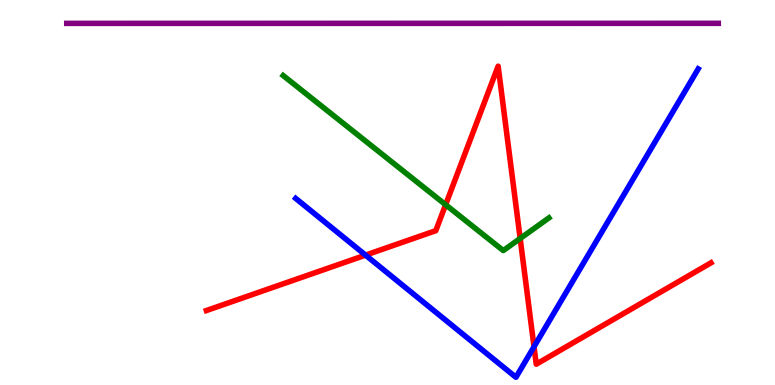[{'lines': ['blue', 'red'], 'intersections': [{'x': 4.72, 'y': 3.37}, {'x': 6.89, 'y': 0.994}]}, {'lines': ['green', 'red'], 'intersections': [{'x': 5.75, 'y': 4.68}, {'x': 6.71, 'y': 3.81}]}, {'lines': ['purple', 'red'], 'intersections': []}, {'lines': ['blue', 'green'], 'intersections': []}, {'lines': ['blue', 'purple'], 'intersections': []}, {'lines': ['green', 'purple'], 'intersections': []}]